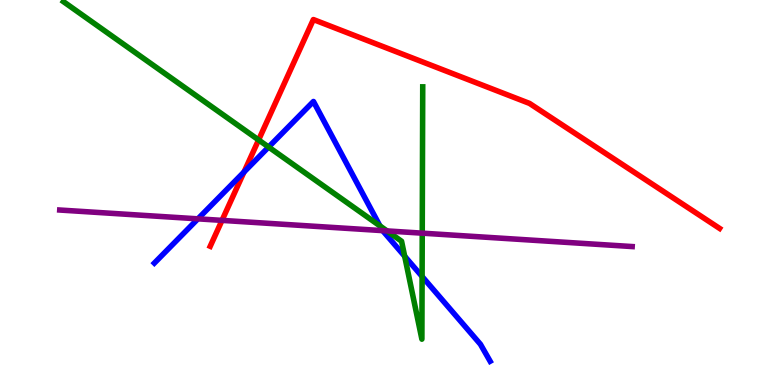[{'lines': ['blue', 'red'], 'intersections': [{'x': 3.15, 'y': 5.53}]}, {'lines': ['green', 'red'], 'intersections': [{'x': 3.34, 'y': 6.37}]}, {'lines': ['purple', 'red'], 'intersections': [{'x': 2.86, 'y': 4.28}]}, {'lines': ['blue', 'green'], 'intersections': [{'x': 3.47, 'y': 6.18}, {'x': 4.9, 'y': 4.13}, {'x': 5.22, 'y': 3.34}, {'x': 5.45, 'y': 2.82}]}, {'lines': ['blue', 'purple'], 'intersections': [{'x': 2.55, 'y': 4.32}, {'x': 4.94, 'y': 4.01}]}, {'lines': ['green', 'purple'], 'intersections': [{'x': 4.99, 'y': 4.0}, {'x': 5.45, 'y': 3.94}]}]